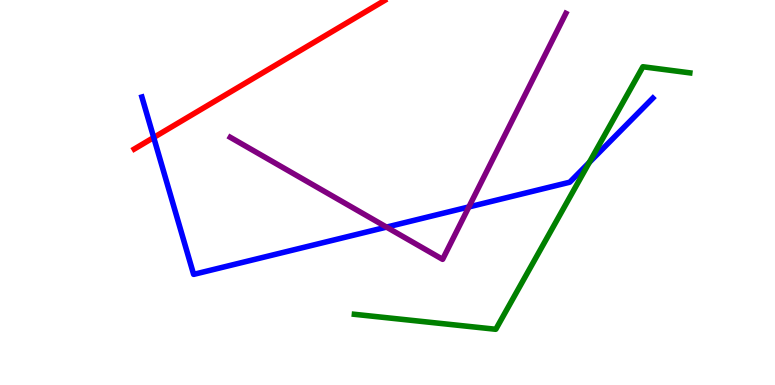[{'lines': ['blue', 'red'], 'intersections': [{'x': 1.98, 'y': 6.43}]}, {'lines': ['green', 'red'], 'intersections': []}, {'lines': ['purple', 'red'], 'intersections': []}, {'lines': ['blue', 'green'], 'intersections': [{'x': 7.6, 'y': 5.78}]}, {'lines': ['blue', 'purple'], 'intersections': [{'x': 4.99, 'y': 4.1}, {'x': 6.05, 'y': 4.63}]}, {'lines': ['green', 'purple'], 'intersections': []}]